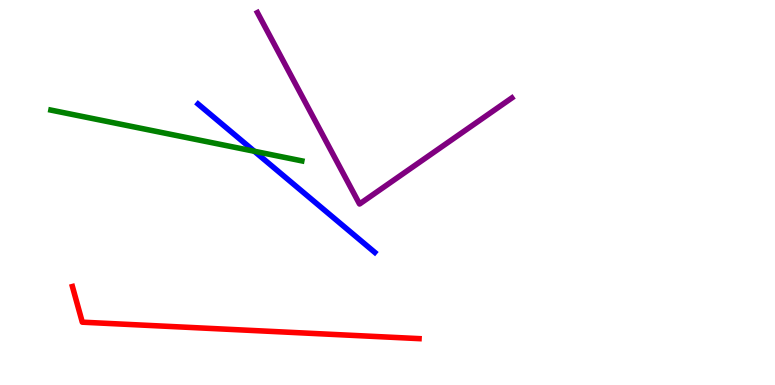[{'lines': ['blue', 'red'], 'intersections': []}, {'lines': ['green', 'red'], 'intersections': []}, {'lines': ['purple', 'red'], 'intersections': []}, {'lines': ['blue', 'green'], 'intersections': [{'x': 3.28, 'y': 6.07}]}, {'lines': ['blue', 'purple'], 'intersections': []}, {'lines': ['green', 'purple'], 'intersections': []}]